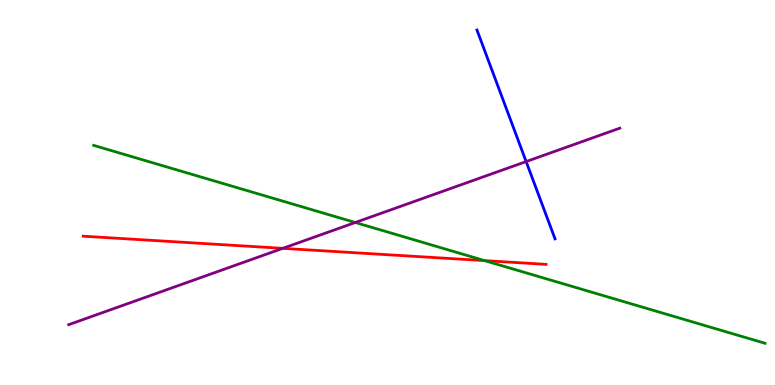[{'lines': ['blue', 'red'], 'intersections': []}, {'lines': ['green', 'red'], 'intersections': [{'x': 6.25, 'y': 3.23}]}, {'lines': ['purple', 'red'], 'intersections': [{'x': 3.65, 'y': 3.55}]}, {'lines': ['blue', 'green'], 'intersections': []}, {'lines': ['blue', 'purple'], 'intersections': [{'x': 6.79, 'y': 5.8}]}, {'lines': ['green', 'purple'], 'intersections': [{'x': 4.58, 'y': 4.22}]}]